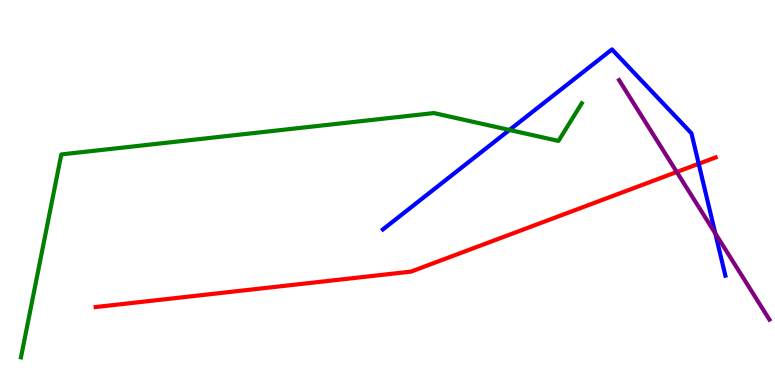[{'lines': ['blue', 'red'], 'intersections': [{'x': 9.02, 'y': 5.75}]}, {'lines': ['green', 'red'], 'intersections': []}, {'lines': ['purple', 'red'], 'intersections': [{'x': 8.73, 'y': 5.53}]}, {'lines': ['blue', 'green'], 'intersections': [{'x': 6.57, 'y': 6.62}]}, {'lines': ['blue', 'purple'], 'intersections': [{'x': 9.23, 'y': 3.94}]}, {'lines': ['green', 'purple'], 'intersections': []}]